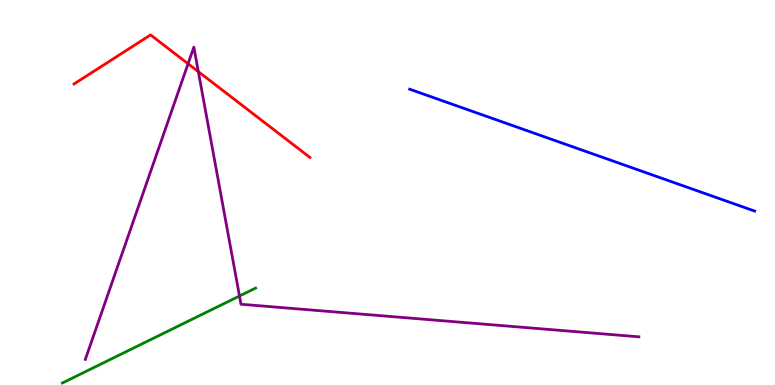[{'lines': ['blue', 'red'], 'intersections': []}, {'lines': ['green', 'red'], 'intersections': []}, {'lines': ['purple', 'red'], 'intersections': [{'x': 2.43, 'y': 8.34}, {'x': 2.56, 'y': 8.14}]}, {'lines': ['blue', 'green'], 'intersections': []}, {'lines': ['blue', 'purple'], 'intersections': []}, {'lines': ['green', 'purple'], 'intersections': [{'x': 3.09, 'y': 2.31}]}]